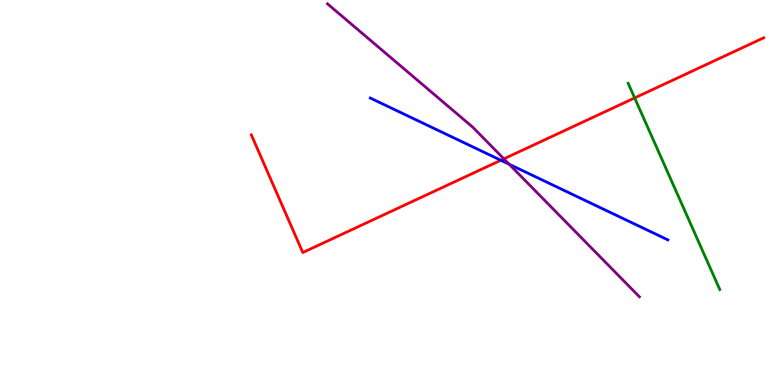[{'lines': ['blue', 'red'], 'intersections': [{'x': 6.46, 'y': 5.84}]}, {'lines': ['green', 'red'], 'intersections': [{'x': 8.19, 'y': 7.46}]}, {'lines': ['purple', 'red'], 'intersections': [{'x': 6.5, 'y': 5.87}]}, {'lines': ['blue', 'green'], 'intersections': []}, {'lines': ['blue', 'purple'], 'intersections': [{'x': 6.57, 'y': 5.73}]}, {'lines': ['green', 'purple'], 'intersections': []}]